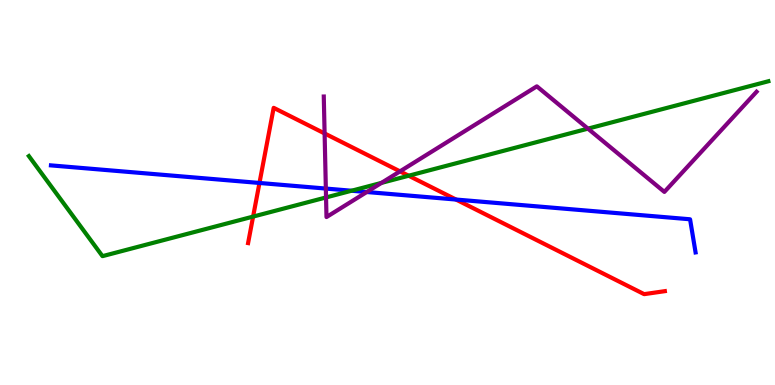[{'lines': ['blue', 'red'], 'intersections': [{'x': 3.35, 'y': 5.25}, {'x': 5.88, 'y': 4.82}]}, {'lines': ['green', 'red'], 'intersections': [{'x': 3.27, 'y': 4.37}, {'x': 5.27, 'y': 5.44}]}, {'lines': ['purple', 'red'], 'intersections': [{'x': 4.19, 'y': 6.53}, {'x': 5.16, 'y': 5.55}]}, {'lines': ['blue', 'green'], 'intersections': [{'x': 4.54, 'y': 5.05}]}, {'lines': ['blue', 'purple'], 'intersections': [{'x': 4.2, 'y': 5.1}, {'x': 4.73, 'y': 5.01}]}, {'lines': ['green', 'purple'], 'intersections': [{'x': 4.21, 'y': 4.87}, {'x': 4.92, 'y': 5.25}, {'x': 7.59, 'y': 6.66}]}]